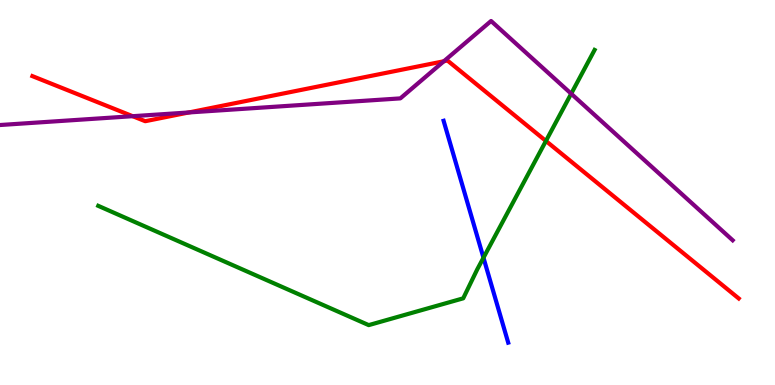[{'lines': ['blue', 'red'], 'intersections': []}, {'lines': ['green', 'red'], 'intersections': [{'x': 7.04, 'y': 6.34}]}, {'lines': ['purple', 'red'], 'intersections': [{'x': 1.71, 'y': 6.98}, {'x': 2.44, 'y': 7.08}, {'x': 5.73, 'y': 8.41}]}, {'lines': ['blue', 'green'], 'intersections': [{'x': 6.24, 'y': 3.31}]}, {'lines': ['blue', 'purple'], 'intersections': []}, {'lines': ['green', 'purple'], 'intersections': [{'x': 7.37, 'y': 7.57}]}]